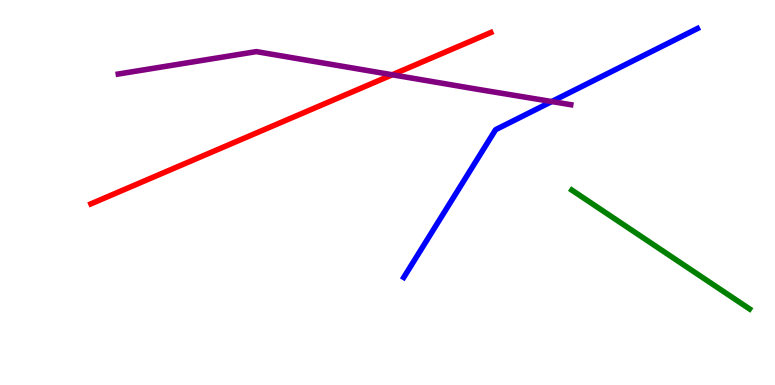[{'lines': ['blue', 'red'], 'intersections': []}, {'lines': ['green', 'red'], 'intersections': []}, {'lines': ['purple', 'red'], 'intersections': [{'x': 5.06, 'y': 8.06}]}, {'lines': ['blue', 'green'], 'intersections': []}, {'lines': ['blue', 'purple'], 'intersections': [{'x': 7.12, 'y': 7.36}]}, {'lines': ['green', 'purple'], 'intersections': []}]